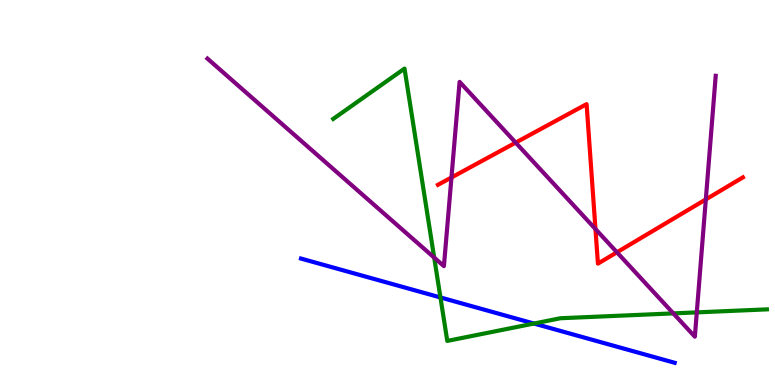[{'lines': ['blue', 'red'], 'intersections': []}, {'lines': ['green', 'red'], 'intersections': []}, {'lines': ['purple', 'red'], 'intersections': [{'x': 5.83, 'y': 5.39}, {'x': 6.65, 'y': 6.3}, {'x': 7.68, 'y': 4.05}, {'x': 7.96, 'y': 3.45}, {'x': 9.11, 'y': 4.82}]}, {'lines': ['blue', 'green'], 'intersections': [{'x': 5.68, 'y': 2.27}, {'x': 6.89, 'y': 1.6}]}, {'lines': ['blue', 'purple'], 'intersections': []}, {'lines': ['green', 'purple'], 'intersections': [{'x': 5.6, 'y': 3.31}, {'x': 8.69, 'y': 1.86}, {'x': 8.99, 'y': 1.89}]}]